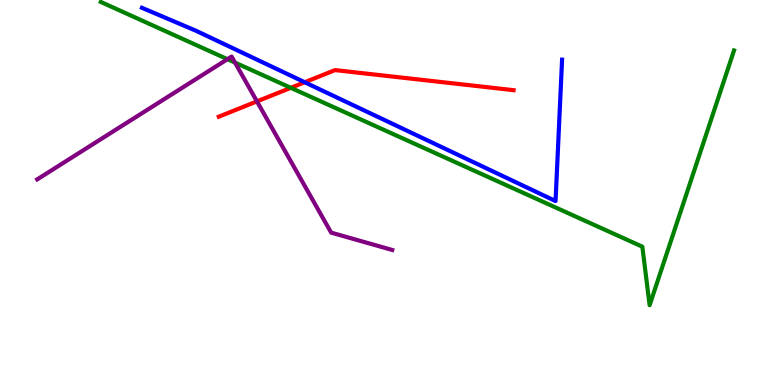[{'lines': ['blue', 'red'], 'intersections': [{'x': 3.93, 'y': 7.86}]}, {'lines': ['green', 'red'], 'intersections': [{'x': 3.75, 'y': 7.72}]}, {'lines': ['purple', 'red'], 'intersections': [{'x': 3.32, 'y': 7.37}]}, {'lines': ['blue', 'green'], 'intersections': []}, {'lines': ['blue', 'purple'], 'intersections': []}, {'lines': ['green', 'purple'], 'intersections': [{'x': 2.94, 'y': 8.46}, {'x': 3.03, 'y': 8.37}]}]